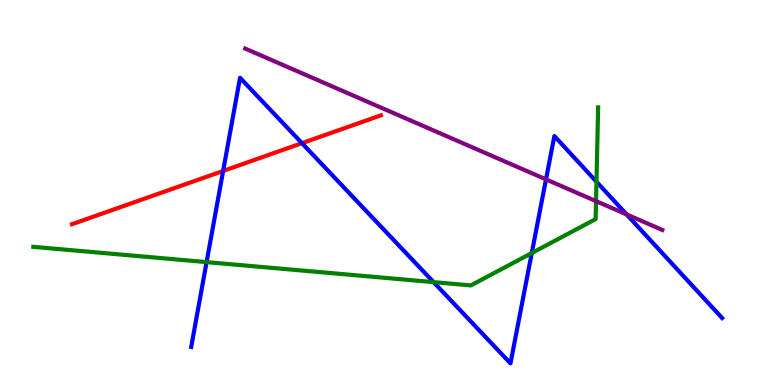[{'lines': ['blue', 'red'], 'intersections': [{'x': 2.88, 'y': 5.56}, {'x': 3.9, 'y': 6.28}]}, {'lines': ['green', 'red'], 'intersections': []}, {'lines': ['purple', 'red'], 'intersections': []}, {'lines': ['blue', 'green'], 'intersections': [{'x': 2.67, 'y': 3.19}, {'x': 5.59, 'y': 2.67}, {'x': 6.86, 'y': 3.43}, {'x': 7.7, 'y': 5.28}]}, {'lines': ['blue', 'purple'], 'intersections': [{'x': 7.05, 'y': 5.34}, {'x': 8.09, 'y': 4.43}]}, {'lines': ['green', 'purple'], 'intersections': [{'x': 7.69, 'y': 4.78}]}]